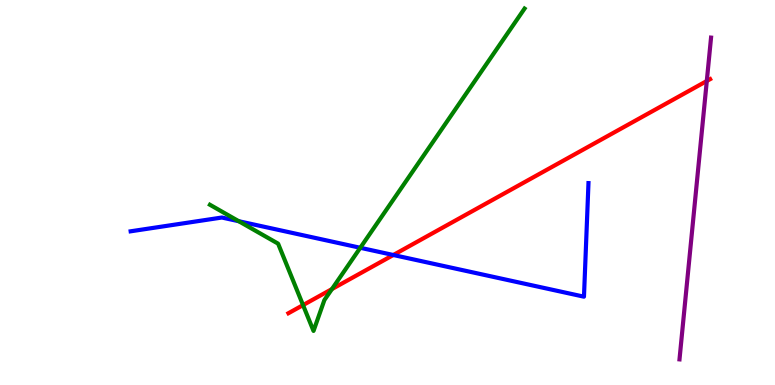[{'lines': ['blue', 'red'], 'intersections': [{'x': 5.08, 'y': 3.38}]}, {'lines': ['green', 'red'], 'intersections': [{'x': 3.91, 'y': 2.08}, {'x': 4.28, 'y': 2.49}]}, {'lines': ['purple', 'red'], 'intersections': [{'x': 9.12, 'y': 7.9}]}, {'lines': ['blue', 'green'], 'intersections': [{'x': 3.08, 'y': 4.25}, {'x': 4.65, 'y': 3.56}]}, {'lines': ['blue', 'purple'], 'intersections': []}, {'lines': ['green', 'purple'], 'intersections': []}]